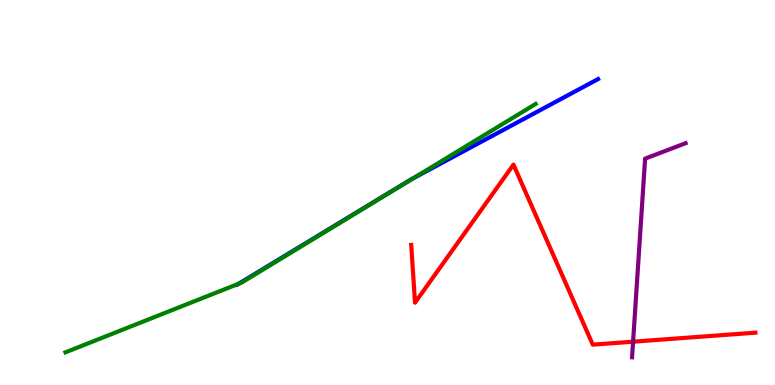[{'lines': ['blue', 'red'], 'intersections': []}, {'lines': ['green', 'red'], 'intersections': []}, {'lines': ['purple', 'red'], 'intersections': [{'x': 8.17, 'y': 1.13}]}, {'lines': ['blue', 'green'], 'intersections': [{'x': 3.08, 'y': 2.63}, {'x': 5.34, 'y': 5.38}]}, {'lines': ['blue', 'purple'], 'intersections': []}, {'lines': ['green', 'purple'], 'intersections': []}]